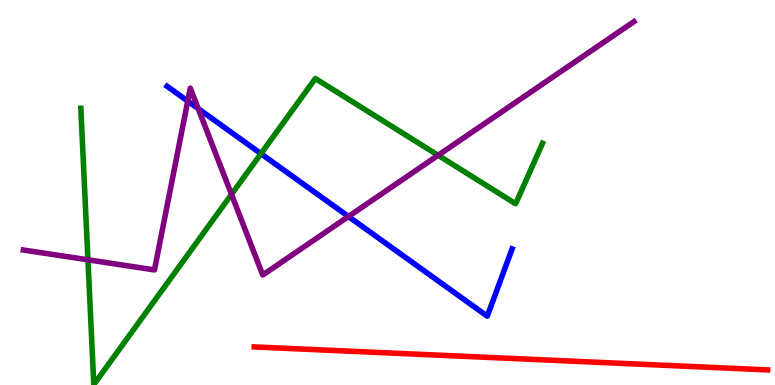[{'lines': ['blue', 'red'], 'intersections': []}, {'lines': ['green', 'red'], 'intersections': []}, {'lines': ['purple', 'red'], 'intersections': []}, {'lines': ['blue', 'green'], 'intersections': [{'x': 3.37, 'y': 6.01}]}, {'lines': ['blue', 'purple'], 'intersections': [{'x': 2.42, 'y': 7.37}, {'x': 2.56, 'y': 7.18}, {'x': 4.5, 'y': 4.38}]}, {'lines': ['green', 'purple'], 'intersections': [{'x': 1.13, 'y': 3.25}, {'x': 2.99, 'y': 4.95}, {'x': 5.65, 'y': 5.97}]}]